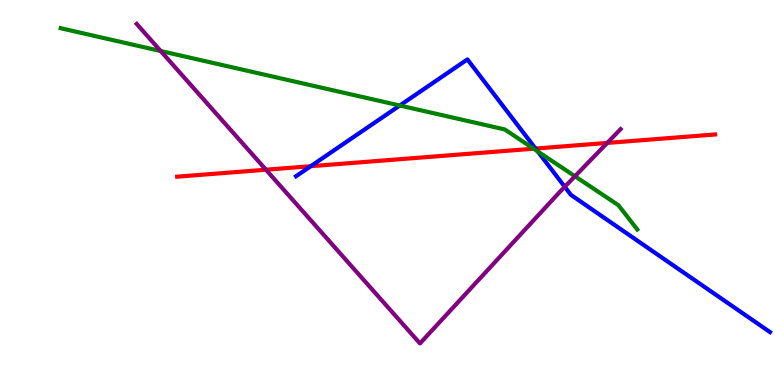[{'lines': ['blue', 'red'], 'intersections': [{'x': 4.01, 'y': 5.68}, {'x': 6.91, 'y': 6.14}]}, {'lines': ['green', 'red'], 'intersections': [{'x': 6.89, 'y': 6.14}]}, {'lines': ['purple', 'red'], 'intersections': [{'x': 3.43, 'y': 5.59}, {'x': 7.84, 'y': 6.29}]}, {'lines': ['blue', 'green'], 'intersections': [{'x': 5.16, 'y': 7.26}, {'x': 6.94, 'y': 6.07}]}, {'lines': ['blue', 'purple'], 'intersections': [{'x': 7.29, 'y': 5.15}]}, {'lines': ['green', 'purple'], 'intersections': [{'x': 2.07, 'y': 8.67}, {'x': 7.42, 'y': 5.42}]}]